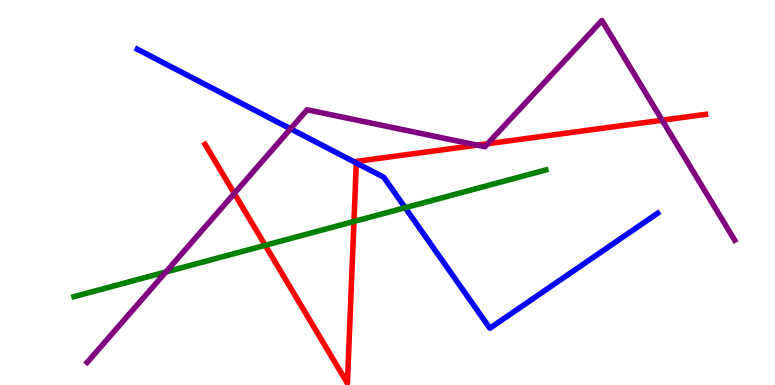[{'lines': ['blue', 'red'], 'intersections': [{'x': 4.6, 'y': 5.77}]}, {'lines': ['green', 'red'], 'intersections': [{'x': 3.42, 'y': 3.63}, {'x': 4.57, 'y': 4.25}]}, {'lines': ['purple', 'red'], 'intersections': [{'x': 3.02, 'y': 4.98}, {'x': 6.16, 'y': 6.23}, {'x': 6.29, 'y': 6.27}, {'x': 8.54, 'y': 6.88}]}, {'lines': ['blue', 'green'], 'intersections': [{'x': 5.23, 'y': 4.6}]}, {'lines': ['blue', 'purple'], 'intersections': [{'x': 3.75, 'y': 6.65}]}, {'lines': ['green', 'purple'], 'intersections': [{'x': 2.14, 'y': 2.94}]}]